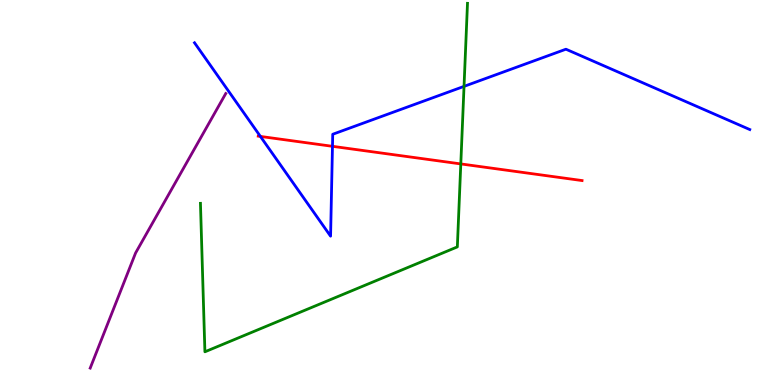[{'lines': ['blue', 'red'], 'intersections': [{'x': 3.36, 'y': 6.46}, {'x': 4.29, 'y': 6.2}]}, {'lines': ['green', 'red'], 'intersections': [{'x': 5.95, 'y': 5.74}]}, {'lines': ['purple', 'red'], 'intersections': []}, {'lines': ['blue', 'green'], 'intersections': [{'x': 5.99, 'y': 7.76}]}, {'lines': ['blue', 'purple'], 'intersections': []}, {'lines': ['green', 'purple'], 'intersections': []}]